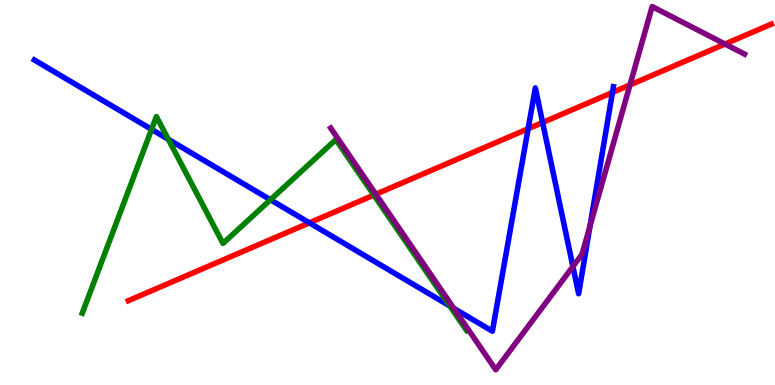[{'lines': ['blue', 'red'], 'intersections': [{'x': 3.99, 'y': 4.21}, {'x': 6.81, 'y': 6.66}, {'x': 7.0, 'y': 6.82}, {'x': 7.9, 'y': 7.6}]}, {'lines': ['green', 'red'], 'intersections': [{'x': 4.82, 'y': 4.93}]}, {'lines': ['purple', 'red'], 'intersections': [{'x': 4.85, 'y': 4.96}, {'x': 8.13, 'y': 7.79}, {'x': 9.36, 'y': 8.86}]}, {'lines': ['blue', 'green'], 'intersections': [{'x': 1.96, 'y': 6.64}, {'x': 2.17, 'y': 6.38}, {'x': 3.49, 'y': 4.81}, {'x': 5.8, 'y': 2.05}]}, {'lines': ['blue', 'purple'], 'intersections': [{'x': 5.86, 'y': 1.99}, {'x': 7.39, 'y': 3.08}, {'x': 7.61, 'y': 4.13}]}, {'lines': ['green', 'purple'], 'intersections': []}]